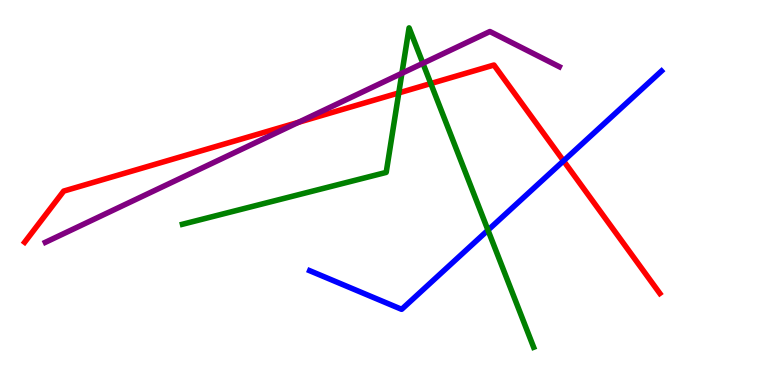[{'lines': ['blue', 'red'], 'intersections': [{'x': 7.27, 'y': 5.82}]}, {'lines': ['green', 'red'], 'intersections': [{'x': 5.15, 'y': 7.59}, {'x': 5.56, 'y': 7.83}]}, {'lines': ['purple', 'red'], 'intersections': [{'x': 3.85, 'y': 6.82}]}, {'lines': ['blue', 'green'], 'intersections': [{'x': 6.3, 'y': 4.02}]}, {'lines': ['blue', 'purple'], 'intersections': []}, {'lines': ['green', 'purple'], 'intersections': [{'x': 5.19, 'y': 8.1}, {'x': 5.46, 'y': 8.36}]}]